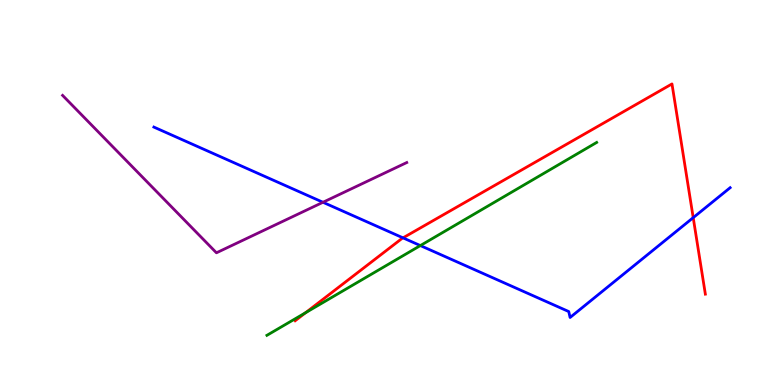[{'lines': ['blue', 'red'], 'intersections': [{'x': 5.2, 'y': 3.82}, {'x': 8.94, 'y': 4.35}]}, {'lines': ['green', 'red'], 'intersections': [{'x': 3.94, 'y': 1.88}]}, {'lines': ['purple', 'red'], 'intersections': []}, {'lines': ['blue', 'green'], 'intersections': [{'x': 5.42, 'y': 3.62}]}, {'lines': ['blue', 'purple'], 'intersections': [{'x': 4.17, 'y': 4.75}]}, {'lines': ['green', 'purple'], 'intersections': []}]